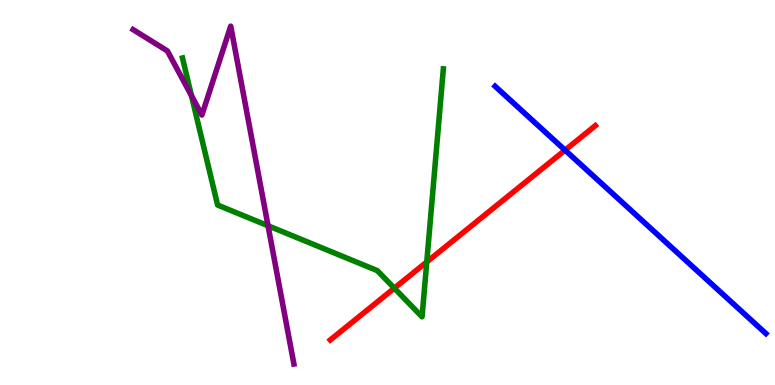[{'lines': ['blue', 'red'], 'intersections': [{'x': 7.29, 'y': 6.1}]}, {'lines': ['green', 'red'], 'intersections': [{'x': 5.09, 'y': 2.51}, {'x': 5.51, 'y': 3.2}]}, {'lines': ['purple', 'red'], 'intersections': []}, {'lines': ['blue', 'green'], 'intersections': []}, {'lines': ['blue', 'purple'], 'intersections': []}, {'lines': ['green', 'purple'], 'intersections': [{'x': 2.47, 'y': 7.51}, {'x': 3.46, 'y': 4.14}]}]